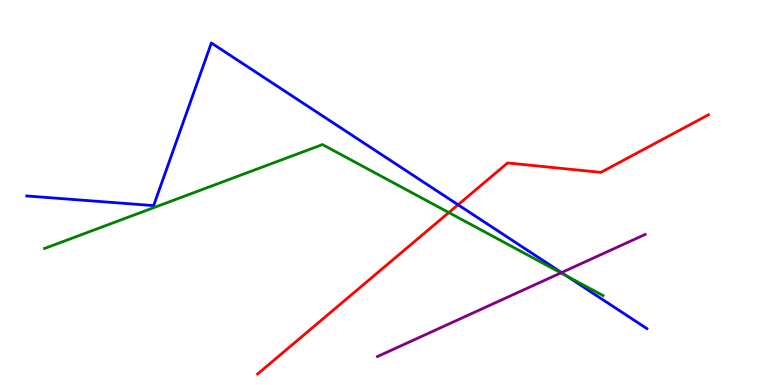[{'lines': ['blue', 'red'], 'intersections': [{'x': 5.91, 'y': 4.68}]}, {'lines': ['green', 'red'], 'intersections': [{'x': 5.79, 'y': 4.48}]}, {'lines': ['purple', 'red'], 'intersections': []}, {'lines': ['blue', 'green'], 'intersections': [{'x': 7.31, 'y': 2.83}]}, {'lines': ['blue', 'purple'], 'intersections': [{'x': 7.25, 'y': 2.92}]}, {'lines': ['green', 'purple'], 'intersections': [{'x': 7.24, 'y': 2.91}]}]